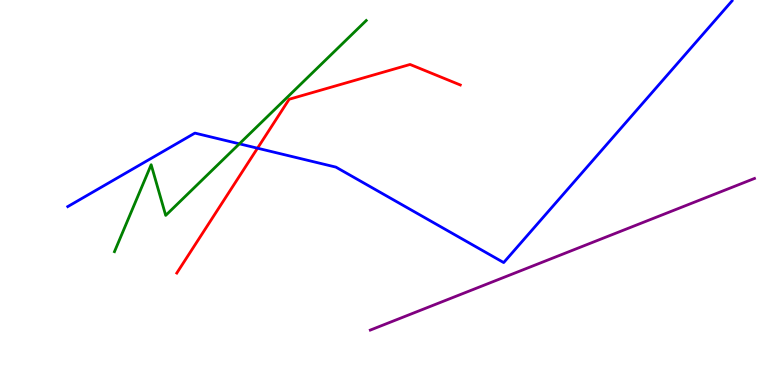[{'lines': ['blue', 'red'], 'intersections': [{'x': 3.32, 'y': 6.15}]}, {'lines': ['green', 'red'], 'intersections': []}, {'lines': ['purple', 'red'], 'intersections': []}, {'lines': ['blue', 'green'], 'intersections': [{'x': 3.09, 'y': 6.26}]}, {'lines': ['blue', 'purple'], 'intersections': []}, {'lines': ['green', 'purple'], 'intersections': []}]